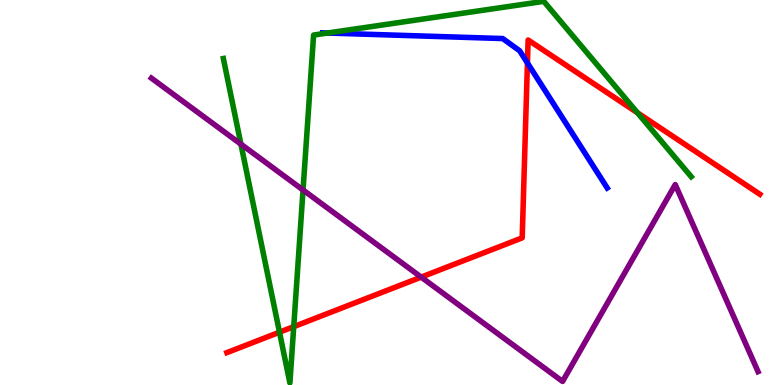[{'lines': ['blue', 'red'], 'intersections': [{'x': 6.81, 'y': 8.36}]}, {'lines': ['green', 'red'], 'intersections': [{'x': 3.61, 'y': 1.37}, {'x': 3.79, 'y': 1.52}, {'x': 8.23, 'y': 7.07}]}, {'lines': ['purple', 'red'], 'intersections': [{'x': 5.43, 'y': 2.8}]}, {'lines': ['blue', 'green'], 'intersections': [{'x': 4.23, 'y': 9.14}]}, {'lines': ['blue', 'purple'], 'intersections': []}, {'lines': ['green', 'purple'], 'intersections': [{'x': 3.11, 'y': 6.26}, {'x': 3.91, 'y': 5.07}]}]